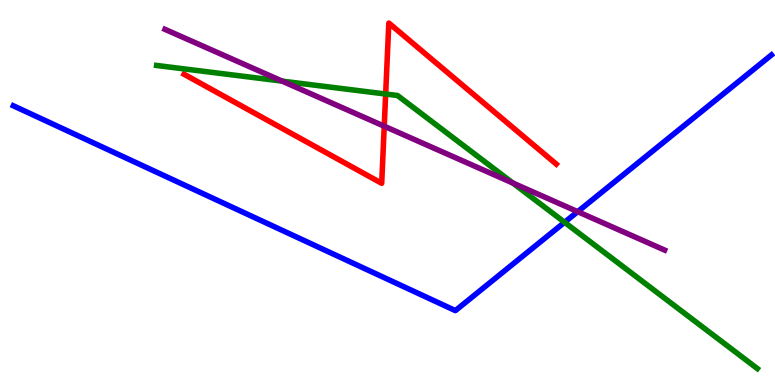[{'lines': ['blue', 'red'], 'intersections': []}, {'lines': ['green', 'red'], 'intersections': [{'x': 4.98, 'y': 7.56}]}, {'lines': ['purple', 'red'], 'intersections': [{'x': 4.96, 'y': 6.72}]}, {'lines': ['blue', 'green'], 'intersections': [{'x': 7.28, 'y': 4.23}]}, {'lines': ['blue', 'purple'], 'intersections': [{'x': 7.45, 'y': 4.5}]}, {'lines': ['green', 'purple'], 'intersections': [{'x': 3.64, 'y': 7.89}, {'x': 6.62, 'y': 5.25}]}]